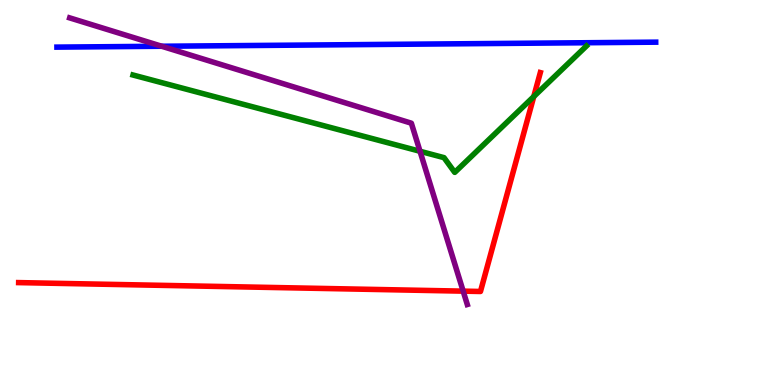[{'lines': ['blue', 'red'], 'intersections': []}, {'lines': ['green', 'red'], 'intersections': [{'x': 6.89, 'y': 7.49}]}, {'lines': ['purple', 'red'], 'intersections': [{'x': 5.98, 'y': 2.44}]}, {'lines': ['blue', 'green'], 'intersections': []}, {'lines': ['blue', 'purple'], 'intersections': [{'x': 2.09, 'y': 8.8}]}, {'lines': ['green', 'purple'], 'intersections': [{'x': 5.42, 'y': 6.07}]}]